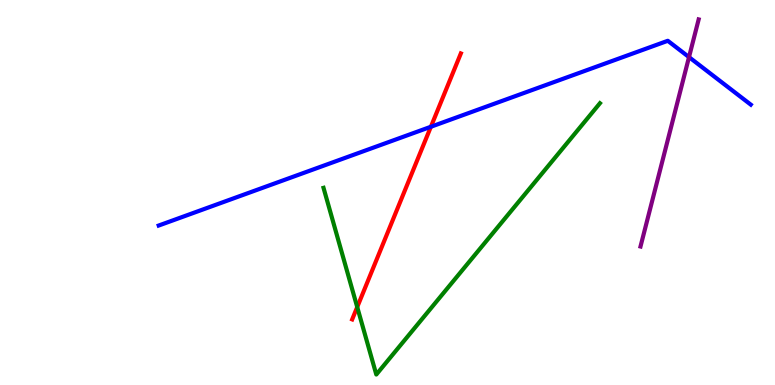[{'lines': ['blue', 'red'], 'intersections': [{'x': 5.56, 'y': 6.71}]}, {'lines': ['green', 'red'], 'intersections': [{'x': 4.61, 'y': 2.02}]}, {'lines': ['purple', 'red'], 'intersections': []}, {'lines': ['blue', 'green'], 'intersections': []}, {'lines': ['blue', 'purple'], 'intersections': [{'x': 8.89, 'y': 8.52}]}, {'lines': ['green', 'purple'], 'intersections': []}]